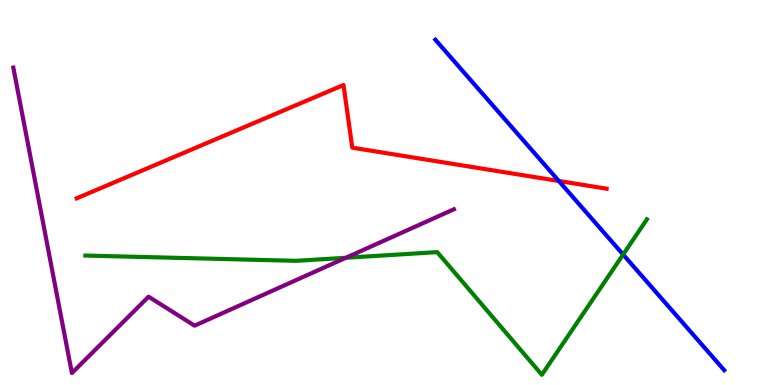[{'lines': ['blue', 'red'], 'intersections': [{'x': 7.21, 'y': 5.3}]}, {'lines': ['green', 'red'], 'intersections': []}, {'lines': ['purple', 'red'], 'intersections': []}, {'lines': ['blue', 'green'], 'intersections': [{'x': 8.04, 'y': 3.39}]}, {'lines': ['blue', 'purple'], 'intersections': []}, {'lines': ['green', 'purple'], 'intersections': [{'x': 4.46, 'y': 3.3}]}]